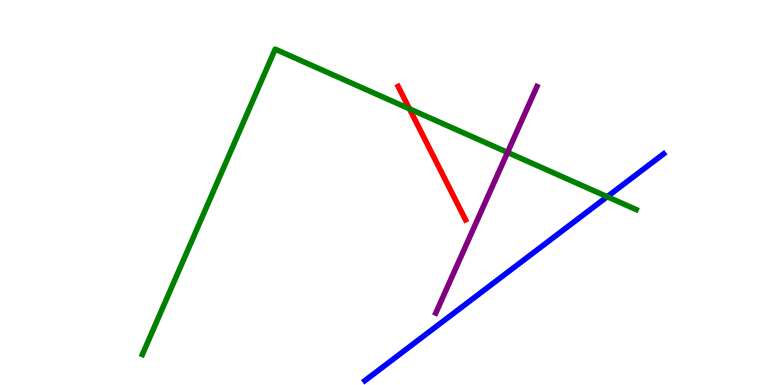[{'lines': ['blue', 'red'], 'intersections': []}, {'lines': ['green', 'red'], 'intersections': [{'x': 5.28, 'y': 7.17}]}, {'lines': ['purple', 'red'], 'intersections': []}, {'lines': ['blue', 'green'], 'intersections': [{'x': 7.83, 'y': 4.89}]}, {'lines': ['blue', 'purple'], 'intersections': []}, {'lines': ['green', 'purple'], 'intersections': [{'x': 6.55, 'y': 6.04}]}]